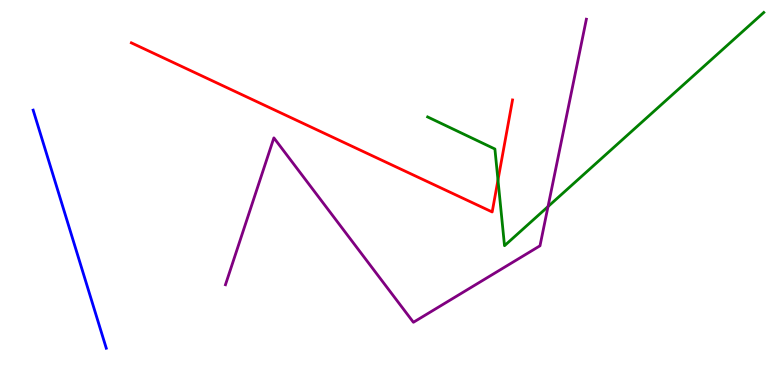[{'lines': ['blue', 'red'], 'intersections': []}, {'lines': ['green', 'red'], 'intersections': [{'x': 6.43, 'y': 5.32}]}, {'lines': ['purple', 'red'], 'intersections': []}, {'lines': ['blue', 'green'], 'intersections': []}, {'lines': ['blue', 'purple'], 'intersections': []}, {'lines': ['green', 'purple'], 'intersections': [{'x': 7.07, 'y': 4.63}]}]